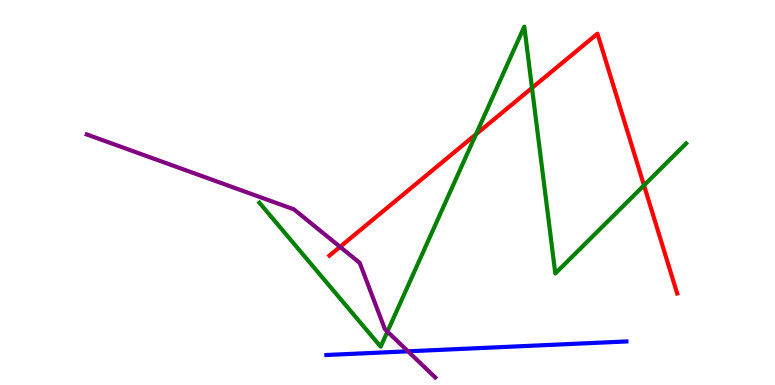[{'lines': ['blue', 'red'], 'intersections': []}, {'lines': ['green', 'red'], 'intersections': [{'x': 6.14, 'y': 6.51}, {'x': 6.86, 'y': 7.72}, {'x': 8.31, 'y': 5.19}]}, {'lines': ['purple', 'red'], 'intersections': [{'x': 4.39, 'y': 3.59}]}, {'lines': ['blue', 'green'], 'intersections': []}, {'lines': ['blue', 'purple'], 'intersections': [{'x': 5.26, 'y': 0.875}]}, {'lines': ['green', 'purple'], 'intersections': [{'x': 5.0, 'y': 1.39}]}]